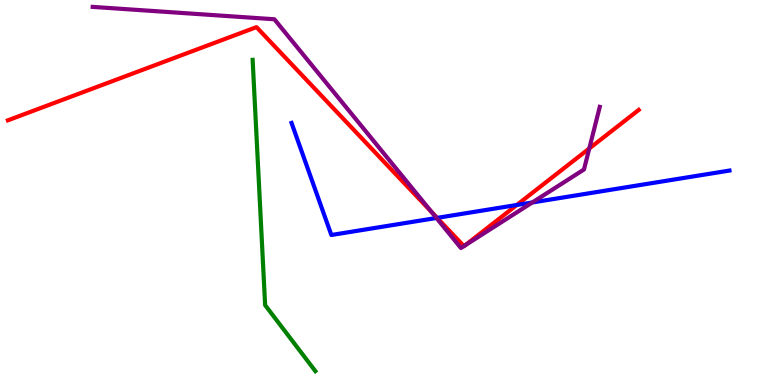[{'lines': ['blue', 'red'], 'intersections': [{'x': 5.64, 'y': 4.34}, {'x': 6.67, 'y': 4.68}]}, {'lines': ['green', 'red'], 'intersections': []}, {'lines': ['purple', 'red'], 'intersections': [{'x': 5.57, 'y': 4.49}, {'x': 5.99, 'y': 3.61}, {'x': 6.0, 'y': 3.63}, {'x': 7.6, 'y': 6.14}]}, {'lines': ['blue', 'green'], 'intersections': []}, {'lines': ['blue', 'purple'], 'intersections': [{'x': 5.63, 'y': 4.34}, {'x': 6.87, 'y': 4.74}]}, {'lines': ['green', 'purple'], 'intersections': []}]